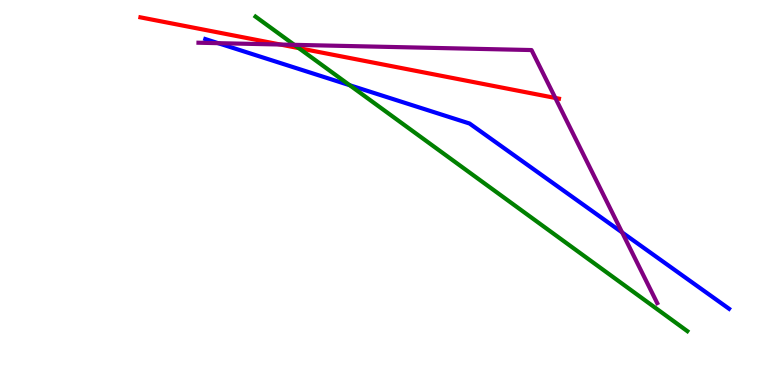[{'lines': ['blue', 'red'], 'intersections': []}, {'lines': ['green', 'red'], 'intersections': [{'x': 3.85, 'y': 8.75}]}, {'lines': ['purple', 'red'], 'intersections': [{'x': 3.62, 'y': 8.84}, {'x': 7.17, 'y': 7.46}]}, {'lines': ['blue', 'green'], 'intersections': [{'x': 4.51, 'y': 7.79}]}, {'lines': ['blue', 'purple'], 'intersections': [{'x': 2.81, 'y': 8.88}, {'x': 8.03, 'y': 3.96}]}, {'lines': ['green', 'purple'], 'intersections': [{'x': 3.8, 'y': 8.84}]}]